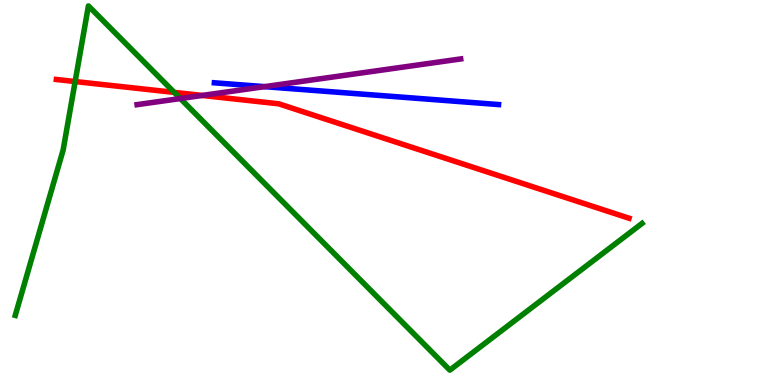[{'lines': ['blue', 'red'], 'intersections': []}, {'lines': ['green', 'red'], 'intersections': [{'x': 0.97, 'y': 7.88}, {'x': 2.25, 'y': 7.6}]}, {'lines': ['purple', 'red'], 'intersections': [{'x': 2.61, 'y': 7.52}]}, {'lines': ['blue', 'green'], 'intersections': []}, {'lines': ['blue', 'purple'], 'intersections': [{'x': 3.41, 'y': 7.75}]}, {'lines': ['green', 'purple'], 'intersections': [{'x': 2.33, 'y': 7.44}]}]